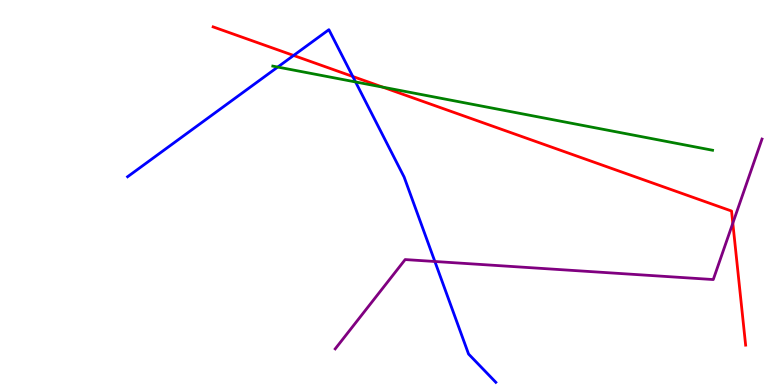[{'lines': ['blue', 'red'], 'intersections': [{'x': 3.79, 'y': 8.56}, {'x': 4.55, 'y': 8.01}]}, {'lines': ['green', 'red'], 'intersections': [{'x': 4.94, 'y': 7.74}]}, {'lines': ['purple', 'red'], 'intersections': [{'x': 9.46, 'y': 4.2}]}, {'lines': ['blue', 'green'], 'intersections': [{'x': 3.58, 'y': 8.26}, {'x': 4.59, 'y': 7.87}]}, {'lines': ['blue', 'purple'], 'intersections': [{'x': 5.61, 'y': 3.21}]}, {'lines': ['green', 'purple'], 'intersections': []}]